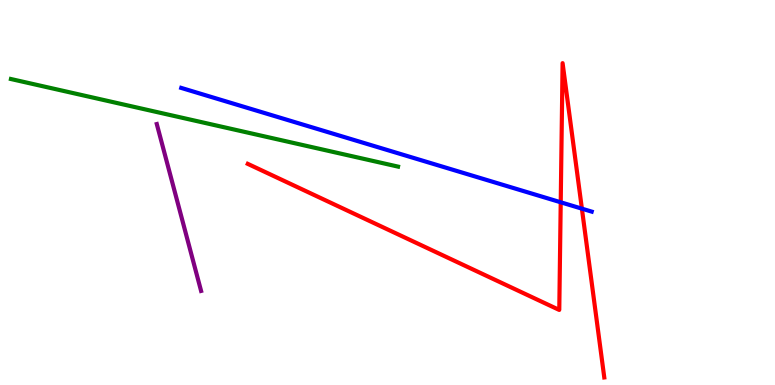[{'lines': ['blue', 'red'], 'intersections': [{'x': 7.24, 'y': 4.75}, {'x': 7.51, 'y': 4.58}]}, {'lines': ['green', 'red'], 'intersections': []}, {'lines': ['purple', 'red'], 'intersections': []}, {'lines': ['blue', 'green'], 'intersections': []}, {'lines': ['blue', 'purple'], 'intersections': []}, {'lines': ['green', 'purple'], 'intersections': []}]